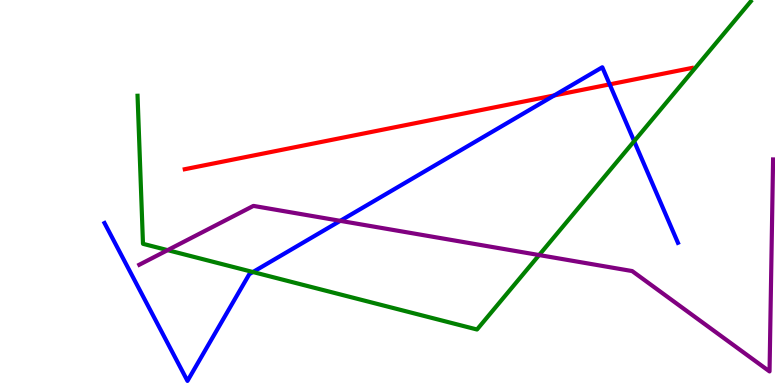[{'lines': ['blue', 'red'], 'intersections': [{'x': 7.15, 'y': 7.52}, {'x': 7.87, 'y': 7.81}]}, {'lines': ['green', 'red'], 'intersections': []}, {'lines': ['purple', 'red'], 'intersections': []}, {'lines': ['blue', 'green'], 'intersections': [{'x': 3.26, 'y': 2.93}, {'x': 8.18, 'y': 6.33}]}, {'lines': ['blue', 'purple'], 'intersections': [{'x': 4.39, 'y': 4.26}]}, {'lines': ['green', 'purple'], 'intersections': [{'x': 2.16, 'y': 3.5}, {'x': 6.96, 'y': 3.38}]}]